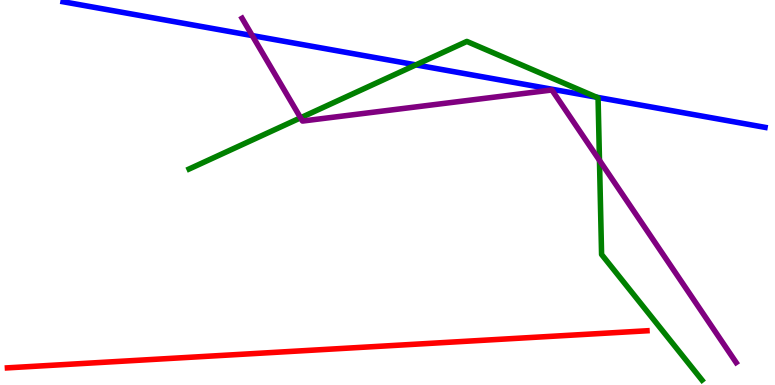[{'lines': ['blue', 'red'], 'intersections': []}, {'lines': ['green', 'red'], 'intersections': []}, {'lines': ['purple', 'red'], 'intersections': []}, {'lines': ['blue', 'green'], 'intersections': [{'x': 5.37, 'y': 8.32}, {'x': 7.7, 'y': 7.47}]}, {'lines': ['blue', 'purple'], 'intersections': [{'x': 3.25, 'y': 9.08}]}, {'lines': ['green', 'purple'], 'intersections': [{'x': 3.88, 'y': 6.94}, {'x': 7.74, 'y': 5.84}]}]